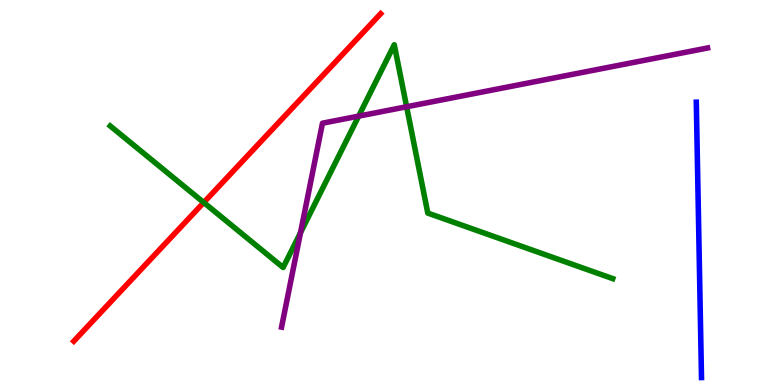[{'lines': ['blue', 'red'], 'intersections': []}, {'lines': ['green', 'red'], 'intersections': [{'x': 2.63, 'y': 4.74}]}, {'lines': ['purple', 'red'], 'intersections': []}, {'lines': ['blue', 'green'], 'intersections': []}, {'lines': ['blue', 'purple'], 'intersections': []}, {'lines': ['green', 'purple'], 'intersections': [{'x': 3.88, 'y': 3.96}, {'x': 4.63, 'y': 6.98}, {'x': 5.25, 'y': 7.23}]}]